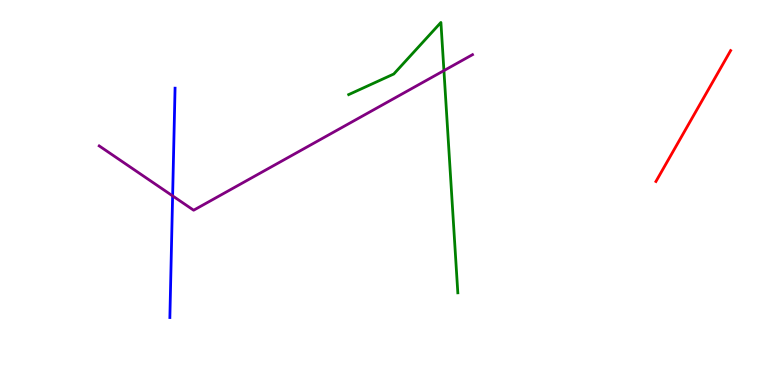[{'lines': ['blue', 'red'], 'intersections': []}, {'lines': ['green', 'red'], 'intersections': []}, {'lines': ['purple', 'red'], 'intersections': []}, {'lines': ['blue', 'green'], 'intersections': []}, {'lines': ['blue', 'purple'], 'intersections': [{'x': 2.23, 'y': 4.91}]}, {'lines': ['green', 'purple'], 'intersections': [{'x': 5.73, 'y': 8.17}]}]